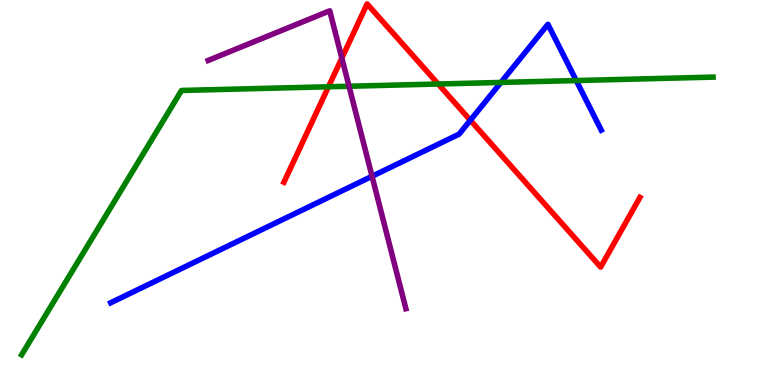[{'lines': ['blue', 'red'], 'intersections': [{'x': 6.07, 'y': 6.88}]}, {'lines': ['green', 'red'], 'intersections': [{'x': 4.24, 'y': 7.75}, {'x': 5.65, 'y': 7.82}]}, {'lines': ['purple', 'red'], 'intersections': [{'x': 4.41, 'y': 8.49}]}, {'lines': ['blue', 'green'], 'intersections': [{'x': 6.46, 'y': 7.86}, {'x': 7.44, 'y': 7.91}]}, {'lines': ['blue', 'purple'], 'intersections': [{'x': 4.8, 'y': 5.42}]}, {'lines': ['green', 'purple'], 'intersections': [{'x': 4.5, 'y': 7.76}]}]